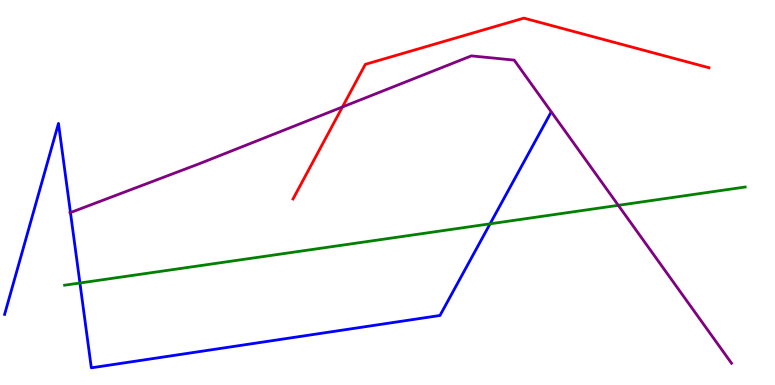[{'lines': ['blue', 'red'], 'intersections': []}, {'lines': ['green', 'red'], 'intersections': []}, {'lines': ['purple', 'red'], 'intersections': [{'x': 4.42, 'y': 7.22}]}, {'lines': ['blue', 'green'], 'intersections': [{'x': 1.03, 'y': 2.65}, {'x': 6.32, 'y': 4.19}]}, {'lines': ['blue', 'purple'], 'intersections': [{'x': 0.909, 'y': 4.48}]}, {'lines': ['green', 'purple'], 'intersections': [{'x': 7.98, 'y': 4.67}]}]